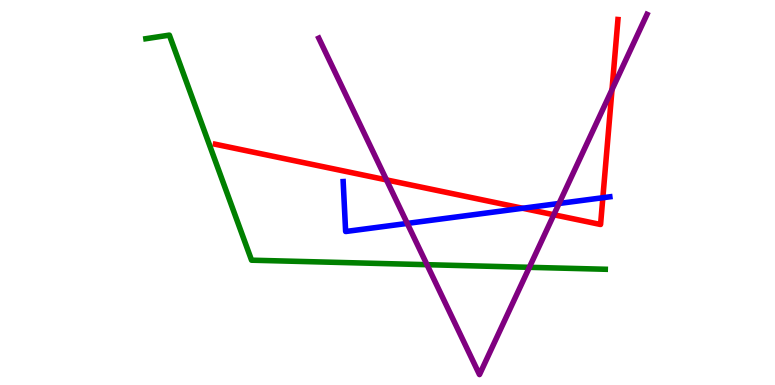[{'lines': ['blue', 'red'], 'intersections': [{'x': 6.74, 'y': 4.59}, {'x': 7.78, 'y': 4.86}]}, {'lines': ['green', 'red'], 'intersections': []}, {'lines': ['purple', 'red'], 'intersections': [{'x': 4.99, 'y': 5.33}, {'x': 7.15, 'y': 4.42}, {'x': 7.9, 'y': 7.67}]}, {'lines': ['blue', 'green'], 'intersections': []}, {'lines': ['blue', 'purple'], 'intersections': [{'x': 5.26, 'y': 4.2}, {'x': 7.21, 'y': 4.72}]}, {'lines': ['green', 'purple'], 'intersections': [{'x': 5.51, 'y': 3.12}, {'x': 6.83, 'y': 3.06}]}]